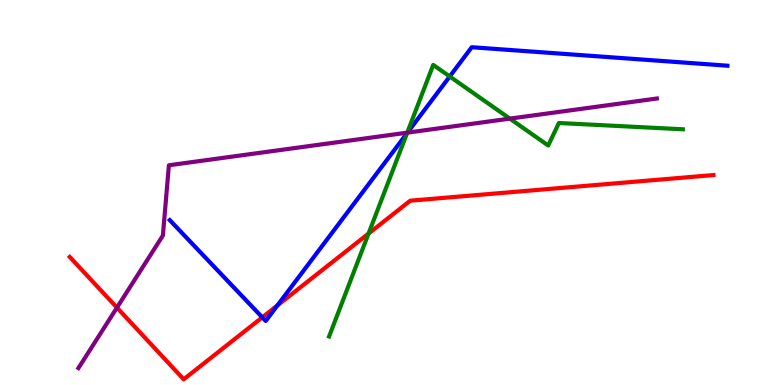[{'lines': ['blue', 'red'], 'intersections': [{'x': 3.38, 'y': 1.76}, {'x': 3.58, 'y': 2.07}]}, {'lines': ['green', 'red'], 'intersections': [{'x': 4.76, 'y': 3.93}]}, {'lines': ['purple', 'red'], 'intersections': [{'x': 1.51, 'y': 2.01}]}, {'lines': ['blue', 'green'], 'intersections': [{'x': 5.25, 'y': 6.54}, {'x': 5.8, 'y': 8.01}]}, {'lines': ['blue', 'purple'], 'intersections': [{'x': 5.26, 'y': 6.56}]}, {'lines': ['green', 'purple'], 'intersections': [{'x': 5.25, 'y': 6.55}, {'x': 6.58, 'y': 6.92}]}]